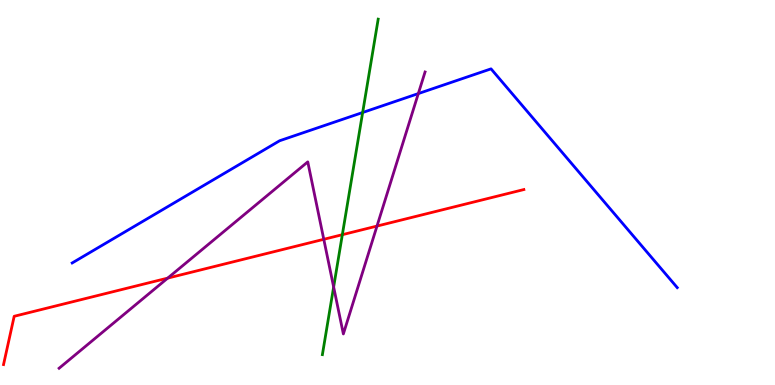[{'lines': ['blue', 'red'], 'intersections': []}, {'lines': ['green', 'red'], 'intersections': [{'x': 4.42, 'y': 3.9}]}, {'lines': ['purple', 'red'], 'intersections': [{'x': 2.16, 'y': 2.78}, {'x': 4.18, 'y': 3.78}, {'x': 4.86, 'y': 4.13}]}, {'lines': ['blue', 'green'], 'intersections': [{'x': 4.68, 'y': 7.08}]}, {'lines': ['blue', 'purple'], 'intersections': [{'x': 5.4, 'y': 7.57}]}, {'lines': ['green', 'purple'], 'intersections': [{'x': 4.31, 'y': 2.55}]}]